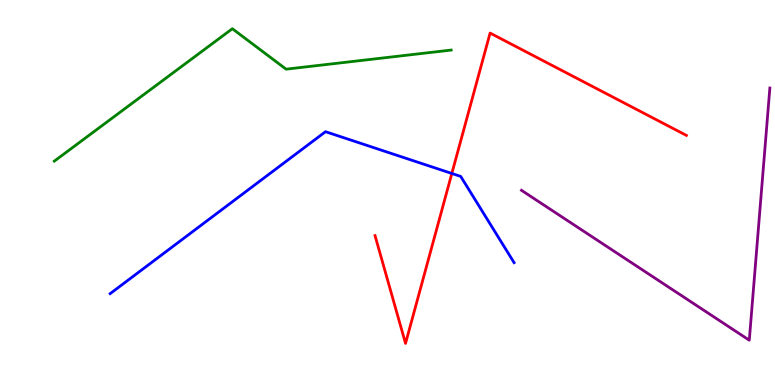[{'lines': ['blue', 'red'], 'intersections': [{'x': 5.83, 'y': 5.49}]}, {'lines': ['green', 'red'], 'intersections': []}, {'lines': ['purple', 'red'], 'intersections': []}, {'lines': ['blue', 'green'], 'intersections': []}, {'lines': ['blue', 'purple'], 'intersections': []}, {'lines': ['green', 'purple'], 'intersections': []}]